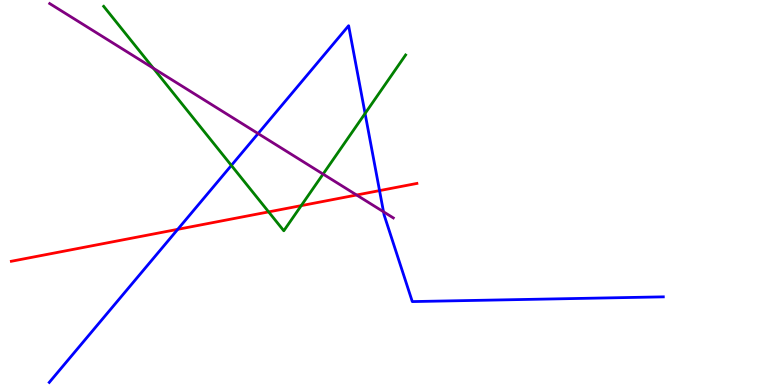[{'lines': ['blue', 'red'], 'intersections': [{'x': 2.29, 'y': 4.04}, {'x': 4.9, 'y': 5.05}]}, {'lines': ['green', 'red'], 'intersections': [{'x': 3.47, 'y': 4.5}, {'x': 3.89, 'y': 4.66}]}, {'lines': ['purple', 'red'], 'intersections': [{'x': 4.6, 'y': 4.93}]}, {'lines': ['blue', 'green'], 'intersections': [{'x': 2.99, 'y': 5.7}, {'x': 4.71, 'y': 7.05}]}, {'lines': ['blue', 'purple'], 'intersections': [{'x': 3.33, 'y': 6.53}, {'x': 4.95, 'y': 4.5}]}, {'lines': ['green', 'purple'], 'intersections': [{'x': 1.98, 'y': 8.23}, {'x': 4.17, 'y': 5.48}]}]